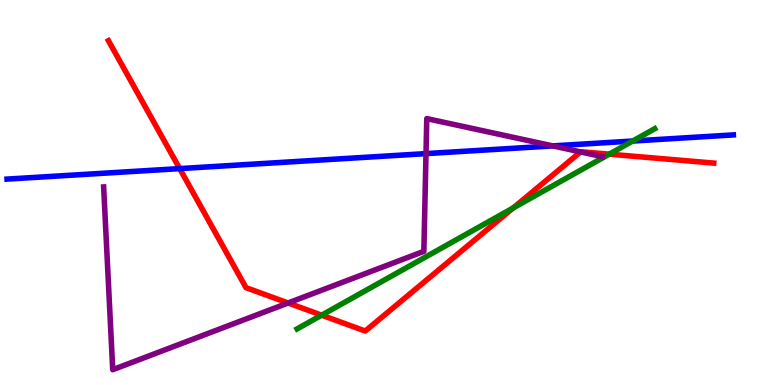[{'lines': ['blue', 'red'], 'intersections': [{'x': 2.32, 'y': 5.62}]}, {'lines': ['green', 'red'], 'intersections': [{'x': 4.15, 'y': 1.81}, {'x': 6.62, 'y': 4.6}, {'x': 7.86, 'y': 6.0}]}, {'lines': ['purple', 'red'], 'intersections': [{'x': 3.72, 'y': 2.13}, {'x': 7.49, 'y': 6.05}]}, {'lines': ['blue', 'green'], 'intersections': [{'x': 8.16, 'y': 6.34}]}, {'lines': ['blue', 'purple'], 'intersections': [{'x': 5.5, 'y': 6.01}, {'x': 7.13, 'y': 6.21}]}, {'lines': ['green', 'purple'], 'intersections': []}]